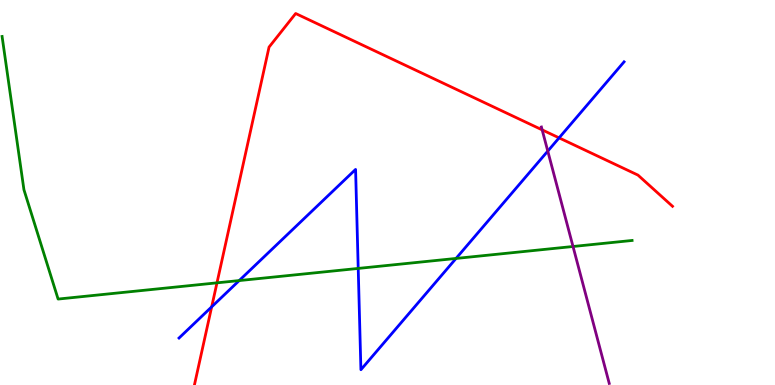[{'lines': ['blue', 'red'], 'intersections': [{'x': 2.73, 'y': 2.03}, {'x': 7.21, 'y': 6.42}]}, {'lines': ['green', 'red'], 'intersections': [{'x': 2.8, 'y': 2.65}]}, {'lines': ['purple', 'red'], 'intersections': [{'x': 7.0, 'y': 6.63}]}, {'lines': ['blue', 'green'], 'intersections': [{'x': 3.09, 'y': 2.71}, {'x': 4.62, 'y': 3.03}, {'x': 5.88, 'y': 3.29}]}, {'lines': ['blue', 'purple'], 'intersections': [{'x': 7.07, 'y': 6.08}]}, {'lines': ['green', 'purple'], 'intersections': [{'x': 7.39, 'y': 3.6}]}]